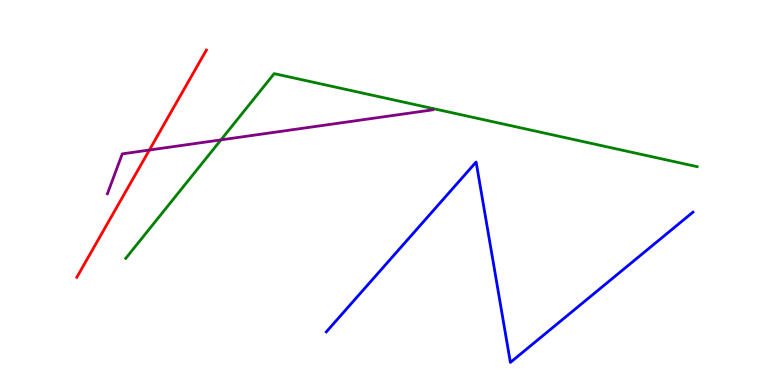[{'lines': ['blue', 'red'], 'intersections': []}, {'lines': ['green', 'red'], 'intersections': []}, {'lines': ['purple', 'red'], 'intersections': [{'x': 1.93, 'y': 6.1}]}, {'lines': ['blue', 'green'], 'intersections': []}, {'lines': ['blue', 'purple'], 'intersections': []}, {'lines': ['green', 'purple'], 'intersections': [{'x': 2.85, 'y': 6.37}]}]